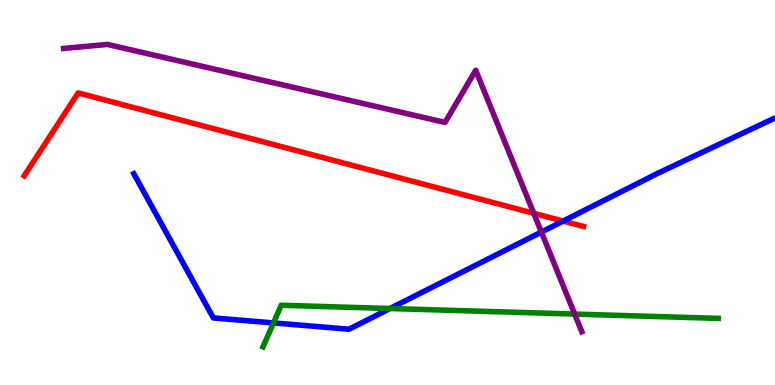[{'lines': ['blue', 'red'], 'intersections': [{'x': 7.27, 'y': 4.26}]}, {'lines': ['green', 'red'], 'intersections': []}, {'lines': ['purple', 'red'], 'intersections': [{'x': 6.89, 'y': 4.46}]}, {'lines': ['blue', 'green'], 'intersections': [{'x': 3.53, 'y': 1.61}, {'x': 5.03, 'y': 1.99}]}, {'lines': ['blue', 'purple'], 'intersections': [{'x': 6.99, 'y': 3.97}]}, {'lines': ['green', 'purple'], 'intersections': [{'x': 7.42, 'y': 1.84}]}]